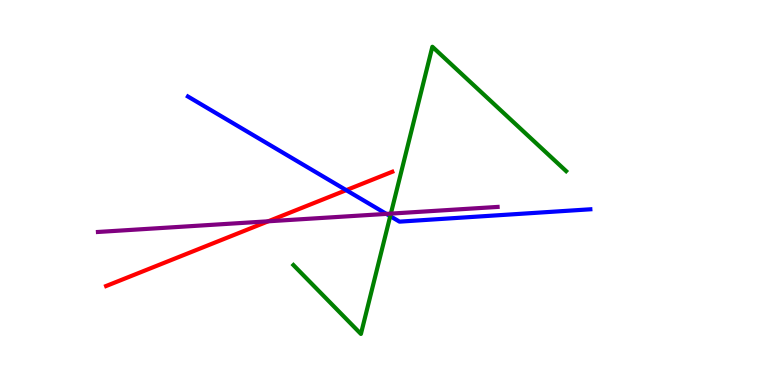[{'lines': ['blue', 'red'], 'intersections': [{'x': 4.47, 'y': 5.06}]}, {'lines': ['green', 'red'], 'intersections': []}, {'lines': ['purple', 'red'], 'intersections': [{'x': 3.46, 'y': 4.25}]}, {'lines': ['blue', 'green'], 'intersections': [{'x': 5.04, 'y': 4.39}]}, {'lines': ['blue', 'purple'], 'intersections': [{'x': 4.99, 'y': 4.44}]}, {'lines': ['green', 'purple'], 'intersections': [{'x': 5.04, 'y': 4.45}]}]